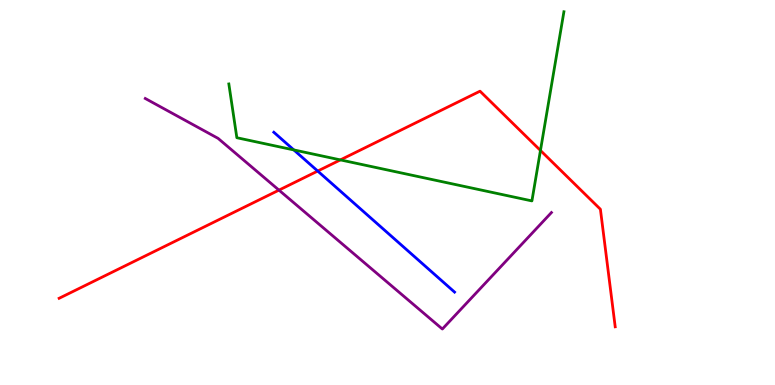[{'lines': ['blue', 'red'], 'intersections': [{'x': 4.1, 'y': 5.56}]}, {'lines': ['green', 'red'], 'intersections': [{'x': 4.39, 'y': 5.85}, {'x': 6.97, 'y': 6.09}]}, {'lines': ['purple', 'red'], 'intersections': [{'x': 3.6, 'y': 5.06}]}, {'lines': ['blue', 'green'], 'intersections': [{'x': 3.79, 'y': 6.11}]}, {'lines': ['blue', 'purple'], 'intersections': []}, {'lines': ['green', 'purple'], 'intersections': []}]